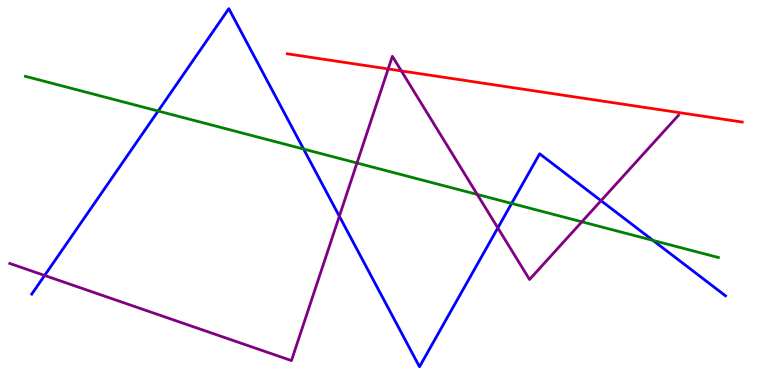[{'lines': ['blue', 'red'], 'intersections': []}, {'lines': ['green', 'red'], 'intersections': []}, {'lines': ['purple', 'red'], 'intersections': [{'x': 5.01, 'y': 8.21}, {'x': 5.18, 'y': 8.16}]}, {'lines': ['blue', 'green'], 'intersections': [{'x': 2.04, 'y': 7.12}, {'x': 3.92, 'y': 6.13}, {'x': 6.6, 'y': 4.72}, {'x': 8.43, 'y': 3.76}]}, {'lines': ['blue', 'purple'], 'intersections': [{'x': 0.576, 'y': 2.84}, {'x': 4.38, 'y': 4.38}, {'x': 6.42, 'y': 4.08}, {'x': 7.76, 'y': 4.79}]}, {'lines': ['green', 'purple'], 'intersections': [{'x': 4.61, 'y': 5.77}, {'x': 6.16, 'y': 4.95}, {'x': 7.51, 'y': 4.24}]}]